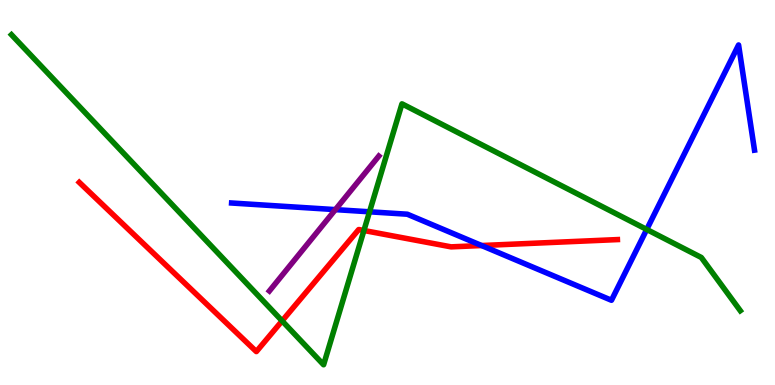[{'lines': ['blue', 'red'], 'intersections': [{'x': 6.21, 'y': 3.62}]}, {'lines': ['green', 'red'], 'intersections': [{'x': 3.64, 'y': 1.67}, {'x': 4.7, 'y': 4.01}]}, {'lines': ['purple', 'red'], 'intersections': []}, {'lines': ['blue', 'green'], 'intersections': [{'x': 4.77, 'y': 4.5}, {'x': 8.34, 'y': 4.04}]}, {'lines': ['blue', 'purple'], 'intersections': [{'x': 4.33, 'y': 4.56}]}, {'lines': ['green', 'purple'], 'intersections': []}]